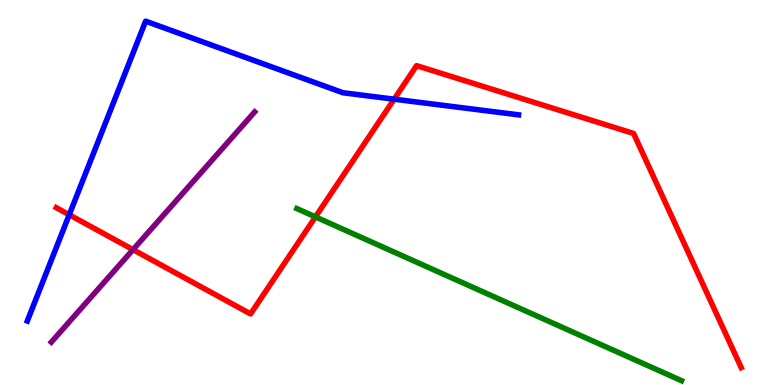[{'lines': ['blue', 'red'], 'intersections': [{'x': 0.893, 'y': 4.42}, {'x': 5.09, 'y': 7.42}]}, {'lines': ['green', 'red'], 'intersections': [{'x': 4.07, 'y': 4.37}]}, {'lines': ['purple', 'red'], 'intersections': [{'x': 1.72, 'y': 3.52}]}, {'lines': ['blue', 'green'], 'intersections': []}, {'lines': ['blue', 'purple'], 'intersections': []}, {'lines': ['green', 'purple'], 'intersections': []}]